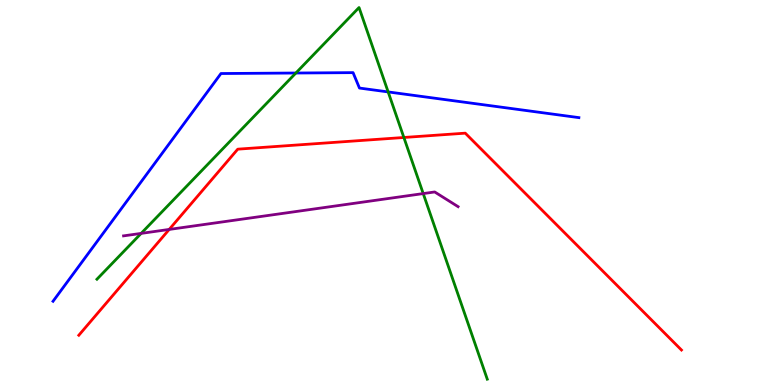[{'lines': ['blue', 'red'], 'intersections': []}, {'lines': ['green', 'red'], 'intersections': [{'x': 5.21, 'y': 6.43}]}, {'lines': ['purple', 'red'], 'intersections': [{'x': 2.18, 'y': 4.04}]}, {'lines': ['blue', 'green'], 'intersections': [{'x': 3.82, 'y': 8.1}, {'x': 5.01, 'y': 7.61}]}, {'lines': ['blue', 'purple'], 'intersections': []}, {'lines': ['green', 'purple'], 'intersections': [{'x': 1.82, 'y': 3.94}, {'x': 5.46, 'y': 4.97}]}]